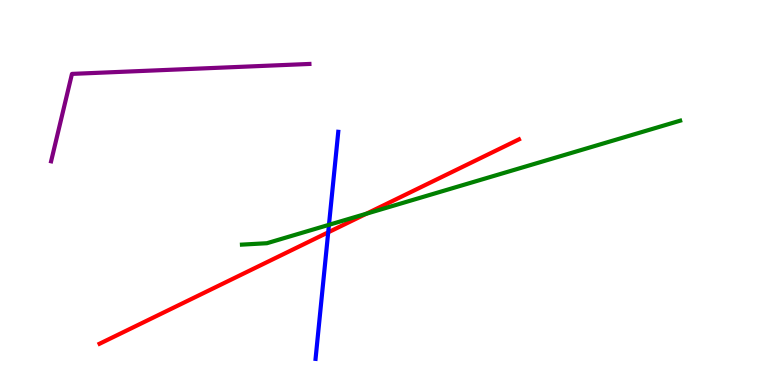[{'lines': ['blue', 'red'], 'intersections': [{'x': 4.23, 'y': 3.97}]}, {'lines': ['green', 'red'], 'intersections': [{'x': 4.73, 'y': 4.45}]}, {'lines': ['purple', 'red'], 'intersections': []}, {'lines': ['blue', 'green'], 'intersections': [{'x': 4.24, 'y': 4.16}]}, {'lines': ['blue', 'purple'], 'intersections': []}, {'lines': ['green', 'purple'], 'intersections': []}]